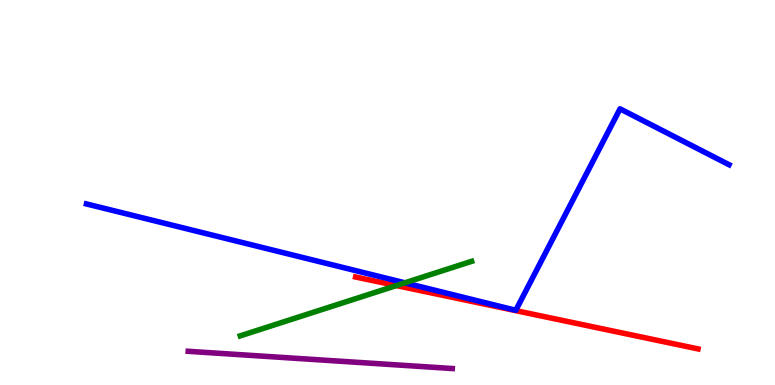[{'lines': ['blue', 'red'], 'intersections': []}, {'lines': ['green', 'red'], 'intersections': [{'x': 5.11, 'y': 2.58}]}, {'lines': ['purple', 'red'], 'intersections': []}, {'lines': ['blue', 'green'], 'intersections': [{'x': 5.22, 'y': 2.65}]}, {'lines': ['blue', 'purple'], 'intersections': []}, {'lines': ['green', 'purple'], 'intersections': []}]